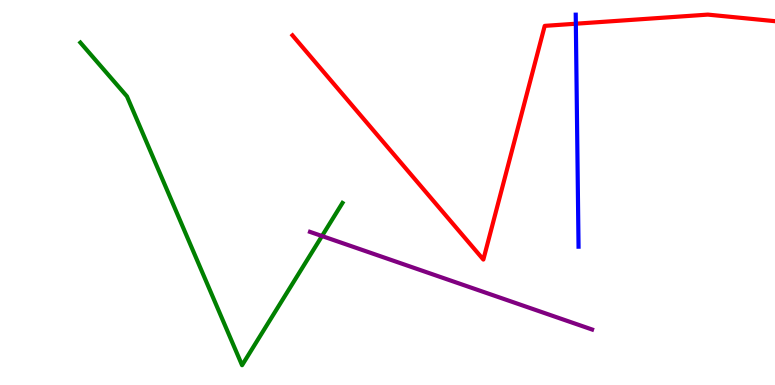[{'lines': ['blue', 'red'], 'intersections': [{'x': 7.43, 'y': 9.38}]}, {'lines': ['green', 'red'], 'intersections': []}, {'lines': ['purple', 'red'], 'intersections': []}, {'lines': ['blue', 'green'], 'intersections': []}, {'lines': ['blue', 'purple'], 'intersections': []}, {'lines': ['green', 'purple'], 'intersections': [{'x': 4.15, 'y': 3.87}]}]